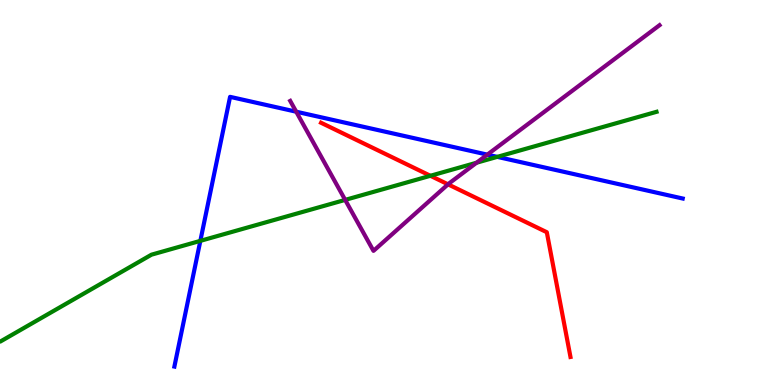[{'lines': ['blue', 'red'], 'intersections': []}, {'lines': ['green', 'red'], 'intersections': [{'x': 5.55, 'y': 5.43}]}, {'lines': ['purple', 'red'], 'intersections': [{'x': 5.78, 'y': 5.21}]}, {'lines': ['blue', 'green'], 'intersections': [{'x': 2.59, 'y': 3.74}, {'x': 6.42, 'y': 5.93}]}, {'lines': ['blue', 'purple'], 'intersections': [{'x': 3.82, 'y': 7.1}, {'x': 6.29, 'y': 5.98}]}, {'lines': ['green', 'purple'], 'intersections': [{'x': 4.45, 'y': 4.81}, {'x': 6.15, 'y': 5.77}]}]